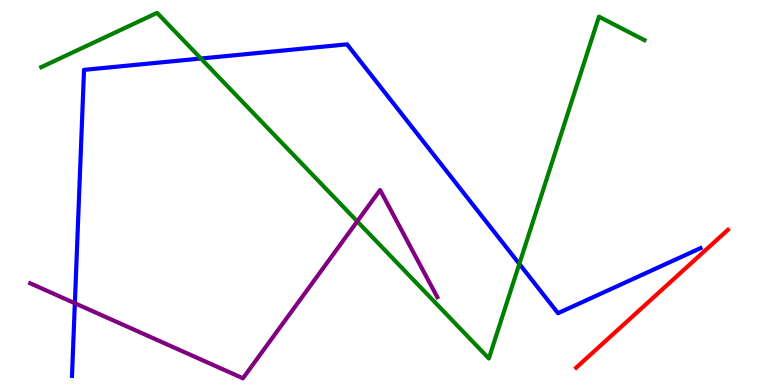[{'lines': ['blue', 'red'], 'intersections': []}, {'lines': ['green', 'red'], 'intersections': []}, {'lines': ['purple', 'red'], 'intersections': []}, {'lines': ['blue', 'green'], 'intersections': [{'x': 2.59, 'y': 8.48}, {'x': 6.7, 'y': 3.15}]}, {'lines': ['blue', 'purple'], 'intersections': [{'x': 0.966, 'y': 2.12}]}, {'lines': ['green', 'purple'], 'intersections': [{'x': 4.61, 'y': 4.25}]}]